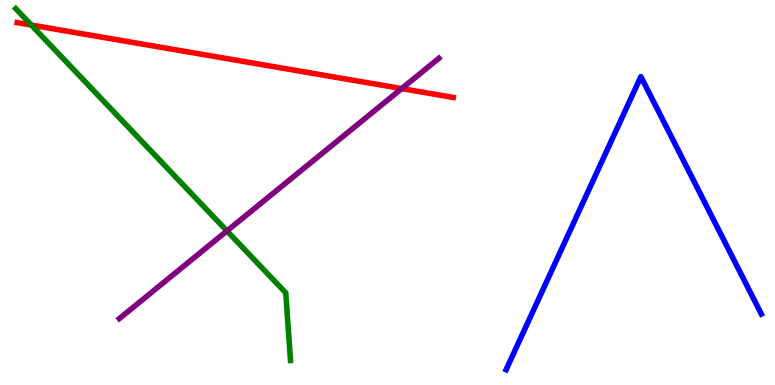[{'lines': ['blue', 'red'], 'intersections': []}, {'lines': ['green', 'red'], 'intersections': [{'x': 0.404, 'y': 9.35}]}, {'lines': ['purple', 'red'], 'intersections': [{'x': 5.18, 'y': 7.7}]}, {'lines': ['blue', 'green'], 'intersections': []}, {'lines': ['blue', 'purple'], 'intersections': []}, {'lines': ['green', 'purple'], 'intersections': [{'x': 2.93, 'y': 4.0}]}]